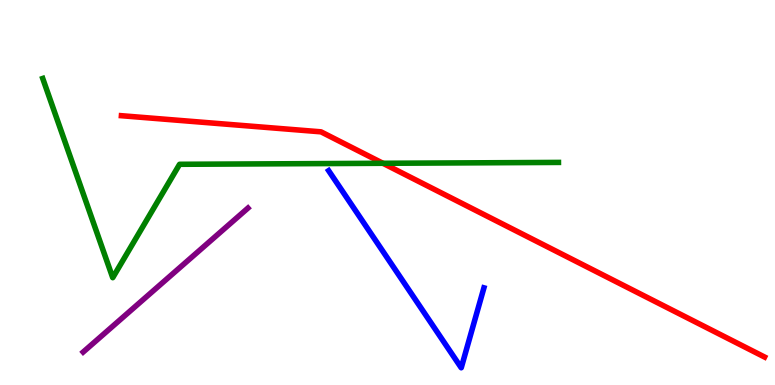[{'lines': ['blue', 'red'], 'intersections': []}, {'lines': ['green', 'red'], 'intersections': [{'x': 4.94, 'y': 5.76}]}, {'lines': ['purple', 'red'], 'intersections': []}, {'lines': ['blue', 'green'], 'intersections': []}, {'lines': ['blue', 'purple'], 'intersections': []}, {'lines': ['green', 'purple'], 'intersections': []}]